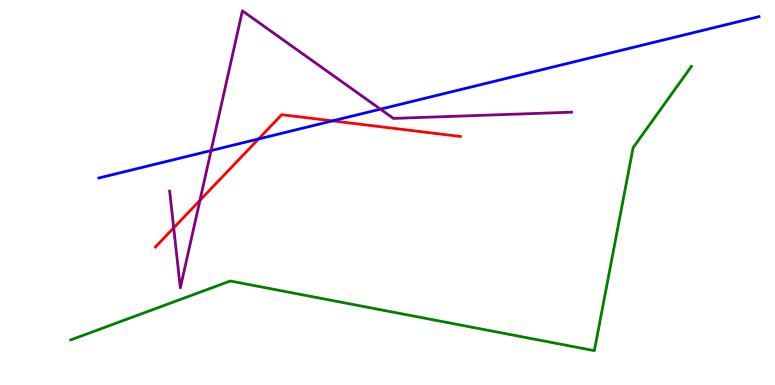[{'lines': ['blue', 'red'], 'intersections': [{'x': 3.34, 'y': 6.39}, {'x': 4.29, 'y': 6.86}]}, {'lines': ['green', 'red'], 'intersections': []}, {'lines': ['purple', 'red'], 'intersections': [{'x': 2.24, 'y': 4.08}, {'x': 2.58, 'y': 4.8}]}, {'lines': ['blue', 'green'], 'intersections': []}, {'lines': ['blue', 'purple'], 'intersections': [{'x': 2.72, 'y': 6.09}, {'x': 4.91, 'y': 7.16}]}, {'lines': ['green', 'purple'], 'intersections': []}]